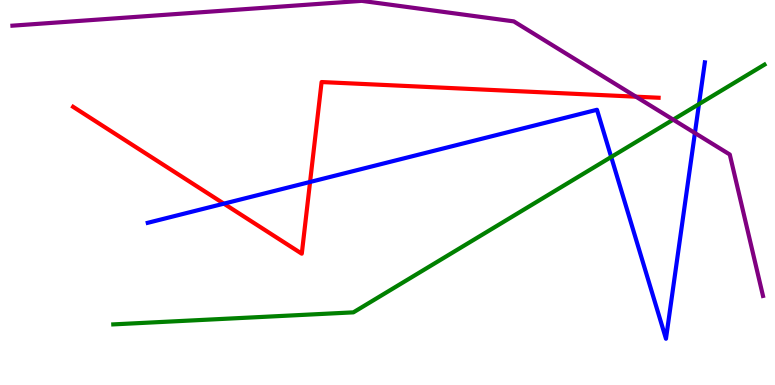[{'lines': ['blue', 'red'], 'intersections': [{'x': 2.89, 'y': 4.71}, {'x': 4.0, 'y': 5.27}]}, {'lines': ['green', 'red'], 'intersections': []}, {'lines': ['purple', 'red'], 'intersections': [{'x': 8.21, 'y': 7.49}]}, {'lines': ['blue', 'green'], 'intersections': [{'x': 7.89, 'y': 5.92}, {'x': 9.02, 'y': 7.3}]}, {'lines': ['blue', 'purple'], 'intersections': [{'x': 8.97, 'y': 6.54}]}, {'lines': ['green', 'purple'], 'intersections': [{'x': 8.69, 'y': 6.89}]}]